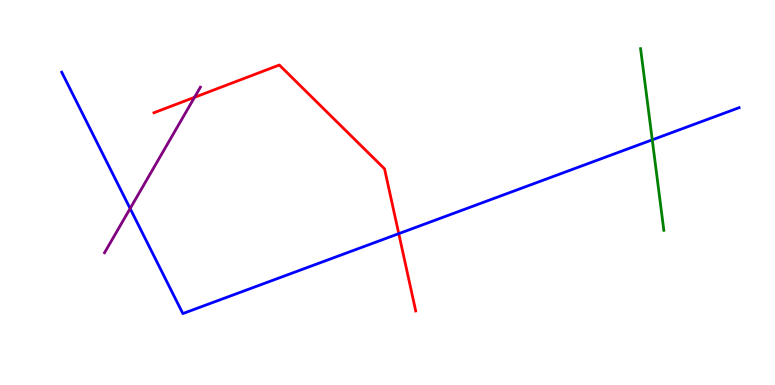[{'lines': ['blue', 'red'], 'intersections': [{'x': 5.15, 'y': 3.93}]}, {'lines': ['green', 'red'], 'intersections': []}, {'lines': ['purple', 'red'], 'intersections': [{'x': 2.51, 'y': 7.47}]}, {'lines': ['blue', 'green'], 'intersections': [{'x': 8.42, 'y': 6.37}]}, {'lines': ['blue', 'purple'], 'intersections': [{'x': 1.68, 'y': 4.58}]}, {'lines': ['green', 'purple'], 'intersections': []}]